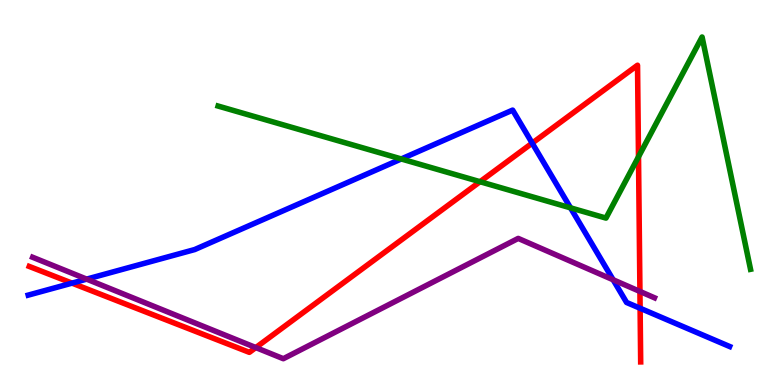[{'lines': ['blue', 'red'], 'intersections': [{'x': 0.929, 'y': 2.65}, {'x': 6.87, 'y': 6.28}, {'x': 8.26, 'y': 1.99}]}, {'lines': ['green', 'red'], 'intersections': [{'x': 6.19, 'y': 5.28}, {'x': 8.24, 'y': 5.93}]}, {'lines': ['purple', 'red'], 'intersections': [{'x': 3.3, 'y': 0.972}, {'x': 8.26, 'y': 2.43}]}, {'lines': ['blue', 'green'], 'intersections': [{'x': 5.18, 'y': 5.87}, {'x': 7.36, 'y': 4.6}]}, {'lines': ['blue', 'purple'], 'intersections': [{'x': 1.12, 'y': 2.75}, {'x': 7.91, 'y': 2.73}]}, {'lines': ['green', 'purple'], 'intersections': []}]